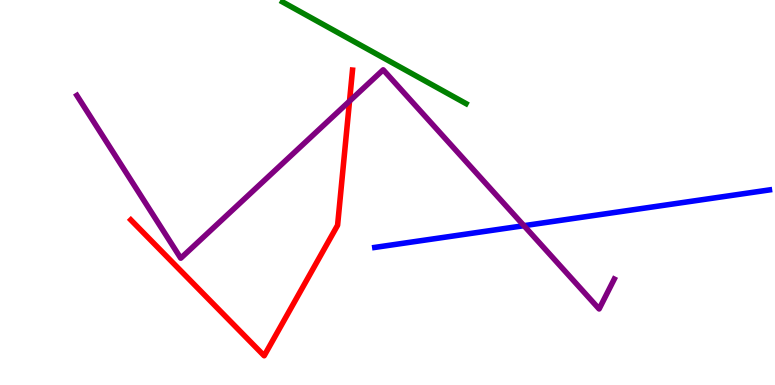[{'lines': ['blue', 'red'], 'intersections': []}, {'lines': ['green', 'red'], 'intersections': []}, {'lines': ['purple', 'red'], 'intersections': [{'x': 4.51, 'y': 7.37}]}, {'lines': ['blue', 'green'], 'intersections': []}, {'lines': ['blue', 'purple'], 'intersections': [{'x': 6.76, 'y': 4.14}]}, {'lines': ['green', 'purple'], 'intersections': []}]